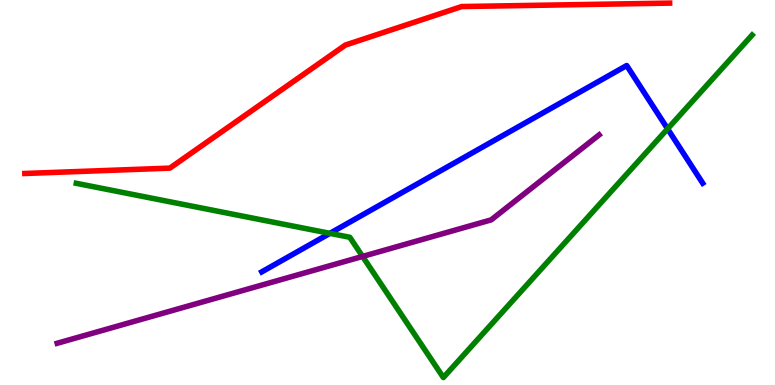[{'lines': ['blue', 'red'], 'intersections': []}, {'lines': ['green', 'red'], 'intersections': []}, {'lines': ['purple', 'red'], 'intersections': []}, {'lines': ['blue', 'green'], 'intersections': [{'x': 4.26, 'y': 3.94}, {'x': 8.61, 'y': 6.65}]}, {'lines': ['blue', 'purple'], 'intersections': []}, {'lines': ['green', 'purple'], 'intersections': [{'x': 4.68, 'y': 3.34}]}]